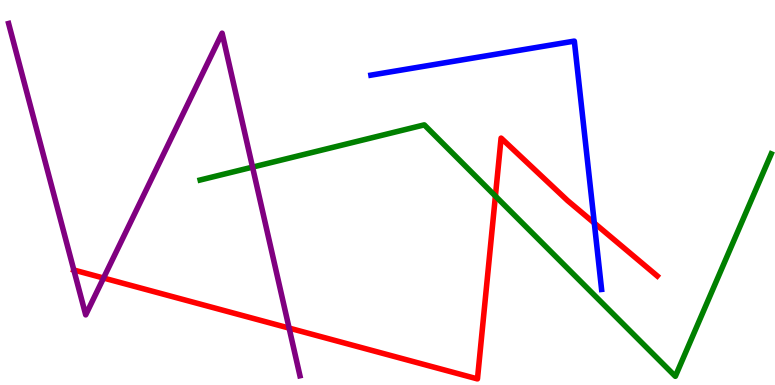[{'lines': ['blue', 'red'], 'intersections': [{'x': 7.67, 'y': 4.21}]}, {'lines': ['green', 'red'], 'intersections': [{'x': 6.39, 'y': 4.91}]}, {'lines': ['purple', 'red'], 'intersections': [{'x': 0.953, 'y': 2.99}, {'x': 1.34, 'y': 2.78}, {'x': 3.73, 'y': 1.48}]}, {'lines': ['blue', 'green'], 'intersections': []}, {'lines': ['blue', 'purple'], 'intersections': []}, {'lines': ['green', 'purple'], 'intersections': [{'x': 3.26, 'y': 5.66}]}]